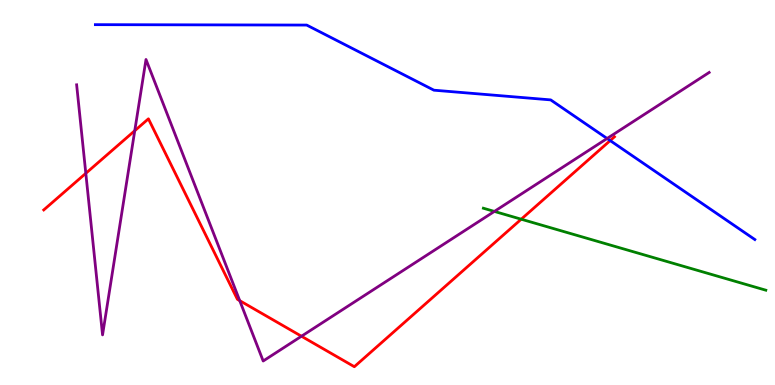[{'lines': ['blue', 'red'], 'intersections': [{'x': 7.87, 'y': 6.35}]}, {'lines': ['green', 'red'], 'intersections': [{'x': 6.73, 'y': 4.31}]}, {'lines': ['purple', 'red'], 'intersections': [{'x': 1.11, 'y': 5.5}, {'x': 1.74, 'y': 6.6}, {'x': 3.09, 'y': 2.19}, {'x': 3.89, 'y': 1.27}]}, {'lines': ['blue', 'green'], 'intersections': []}, {'lines': ['blue', 'purple'], 'intersections': [{'x': 7.83, 'y': 6.4}]}, {'lines': ['green', 'purple'], 'intersections': [{'x': 6.38, 'y': 4.51}]}]